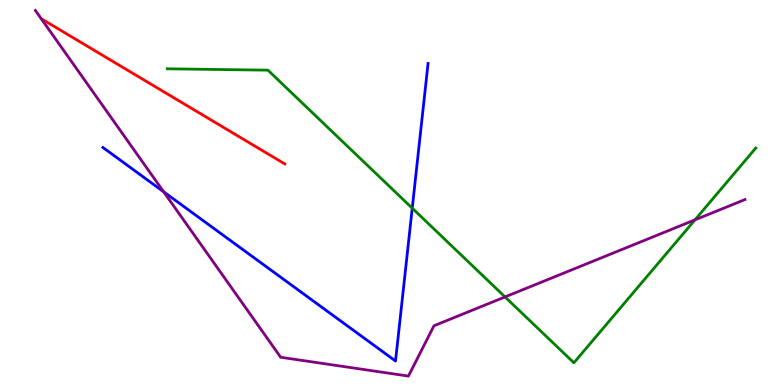[{'lines': ['blue', 'red'], 'intersections': []}, {'lines': ['green', 'red'], 'intersections': []}, {'lines': ['purple', 'red'], 'intersections': []}, {'lines': ['blue', 'green'], 'intersections': [{'x': 5.32, 'y': 4.59}]}, {'lines': ['blue', 'purple'], 'intersections': [{'x': 2.11, 'y': 5.02}]}, {'lines': ['green', 'purple'], 'intersections': [{'x': 6.52, 'y': 2.29}, {'x': 8.97, 'y': 4.29}]}]